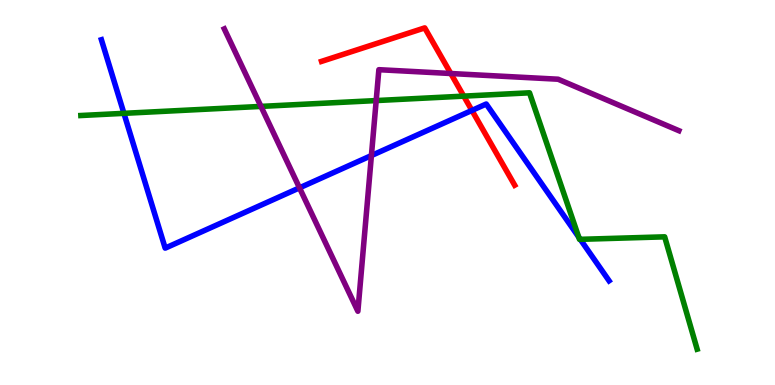[{'lines': ['blue', 'red'], 'intersections': [{'x': 6.09, 'y': 7.13}]}, {'lines': ['green', 'red'], 'intersections': [{'x': 5.98, 'y': 7.5}]}, {'lines': ['purple', 'red'], 'intersections': [{'x': 5.82, 'y': 8.09}]}, {'lines': ['blue', 'green'], 'intersections': [{'x': 1.6, 'y': 7.06}, {'x': 7.47, 'y': 3.84}, {'x': 7.49, 'y': 3.78}]}, {'lines': ['blue', 'purple'], 'intersections': [{'x': 3.86, 'y': 5.12}, {'x': 4.79, 'y': 5.96}]}, {'lines': ['green', 'purple'], 'intersections': [{'x': 3.37, 'y': 7.24}, {'x': 4.85, 'y': 7.39}]}]